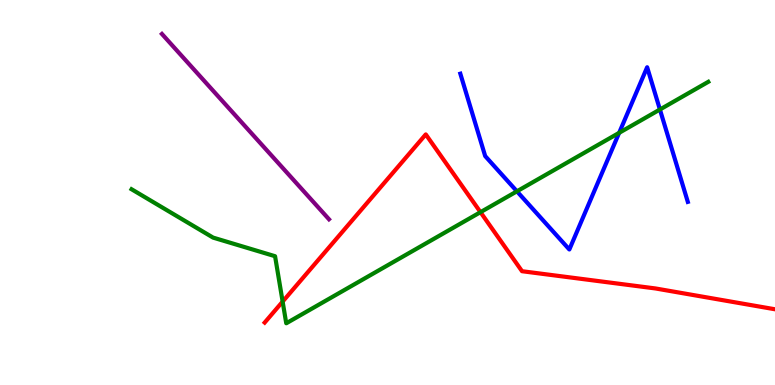[{'lines': ['blue', 'red'], 'intersections': []}, {'lines': ['green', 'red'], 'intersections': [{'x': 3.65, 'y': 2.17}, {'x': 6.2, 'y': 4.49}]}, {'lines': ['purple', 'red'], 'intersections': []}, {'lines': ['blue', 'green'], 'intersections': [{'x': 6.67, 'y': 5.03}, {'x': 7.99, 'y': 6.55}, {'x': 8.52, 'y': 7.16}]}, {'lines': ['blue', 'purple'], 'intersections': []}, {'lines': ['green', 'purple'], 'intersections': []}]